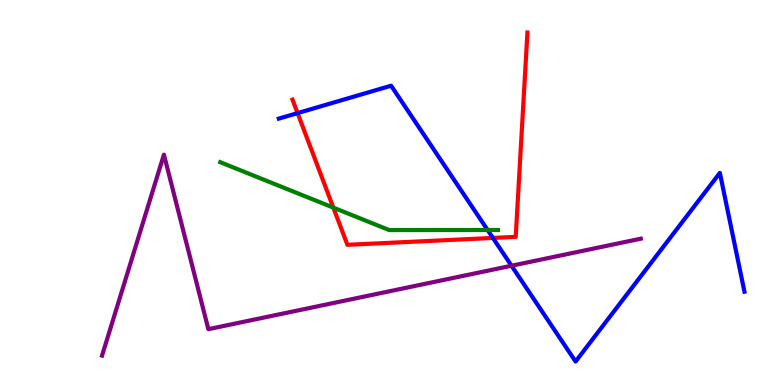[{'lines': ['blue', 'red'], 'intersections': [{'x': 3.84, 'y': 7.06}, {'x': 6.36, 'y': 3.82}]}, {'lines': ['green', 'red'], 'intersections': [{'x': 4.3, 'y': 4.61}]}, {'lines': ['purple', 'red'], 'intersections': []}, {'lines': ['blue', 'green'], 'intersections': [{'x': 6.29, 'y': 4.03}]}, {'lines': ['blue', 'purple'], 'intersections': [{'x': 6.6, 'y': 3.1}]}, {'lines': ['green', 'purple'], 'intersections': []}]